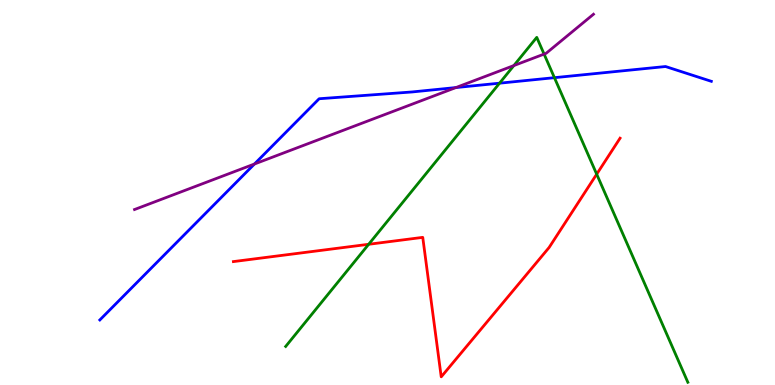[{'lines': ['blue', 'red'], 'intersections': []}, {'lines': ['green', 'red'], 'intersections': [{'x': 4.76, 'y': 3.65}, {'x': 7.7, 'y': 5.48}]}, {'lines': ['purple', 'red'], 'intersections': []}, {'lines': ['blue', 'green'], 'intersections': [{'x': 6.45, 'y': 7.84}, {'x': 7.15, 'y': 7.98}]}, {'lines': ['blue', 'purple'], 'intersections': [{'x': 3.28, 'y': 5.74}, {'x': 5.88, 'y': 7.73}]}, {'lines': ['green', 'purple'], 'intersections': [{'x': 6.63, 'y': 8.3}, {'x': 7.02, 'y': 8.6}]}]